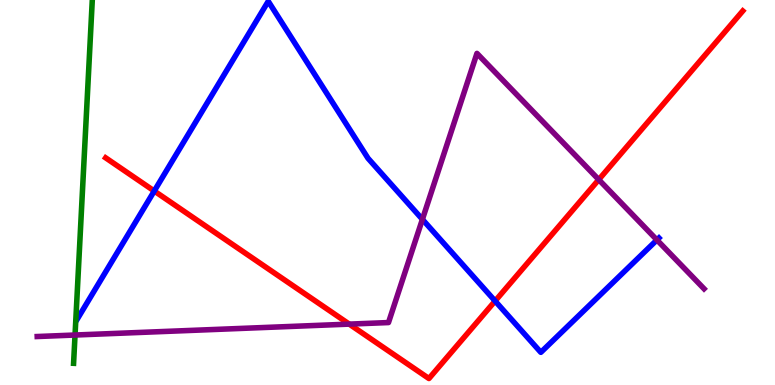[{'lines': ['blue', 'red'], 'intersections': [{'x': 1.99, 'y': 5.04}, {'x': 6.39, 'y': 2.18}]}, {'lines': ['green', 'red'], 'intersections': []}, {'lines': ['purple', 'red'], 'intersections': [{'x': 4.51, 'y': 1.58}, {'x': 7.73, 'y': 5.33}]}, {'lines': ['blue', 'green'], 'intersections': []}, {'lines': ['blue', 'purple'], 'intersections': [{'x': 5.45, 'y': 4.3}, {'x': 8.48, 'y': 3.77}]}, {'lines': ['green', 'purple'], 'intersections': [{'x': 0.968, 'y': 1.3}]}]